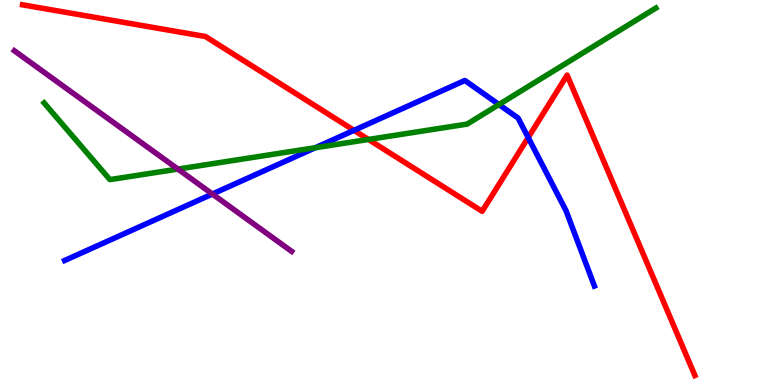[{'lines': ['blue', 'red'], 'intersections': [{'x': 4.57, 'y': 6.61}, {'x': 6.82, 'y': 6.43}]}, {'lines': ['green', 'red'], 'intersections': [{'x': 4.75, 'y': 6.38}]}, {'lines': ['purple', 'red'], 'intersections': []}, {'lines': ['blue', 'green'], 'intersections': [{'x': 4.07, 'y': 6.16}, {'x': 6.44, 'y': 7.28}]}, {'lines': ['blue', 'purple'], 'intersections': [{'x': 2.74, 'y': 4.96}]}, {'lines': ['green', 'purple'], 'intersections': [{'x': 2.3, 'y': 5.61}]}]